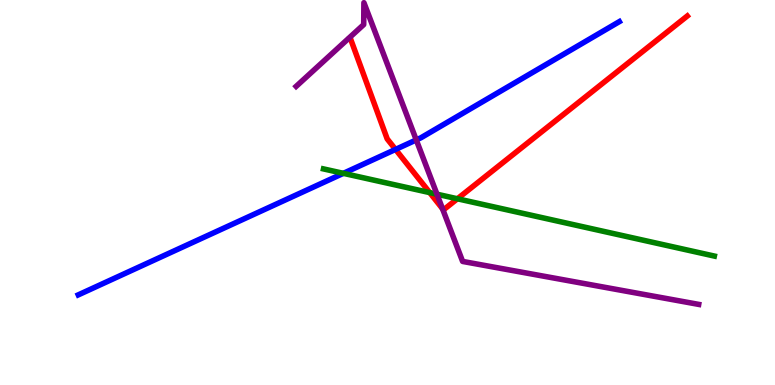[{'lines': ['blue', 'red'], 'intersections': [{'x': 5.1, 'y': 6.12}]}, {'lines': ['green', 'red'], 'intersections': [{'x': 5.54, 'y': 5.0}, {'x': 5.9, 'y': 4.84}]}, {'lines': ['purple', 'red'], 'intersections': [{'x': 5.71, 'y': 4.58}]}, {'lines': ['blue', 'green'], 'intersections': [{'x': 4.43, 'y': 5.5}]}, {'lines': ['blue', 'purple'], 'intersections': [{'x': 5.37, 'y': 6.37}]}, {'lines': ['green', 'purple'], 'intersections': [{'x': 5.64, 'y': 4.96}]}]